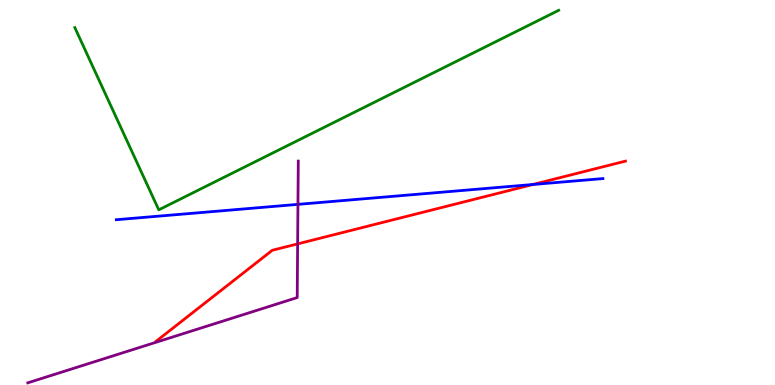[{'lines': ['blue', 'red'], 'intersections': [{'x': 6.88, 'y': 5.21}]}, {'lines': ['green', 'red'], 'intersections': []}, {'lines': ['purple', 'red'], 'intersections': [{'x': 3.84, 'y': 3.67}]}, {'lines': ['blue', 'green'], 'intersections': []}, {'lines': ['blue', 'purple'], 'intersections': [{'x': 3.84, 'y': 4.69}]}, {'lines': ['green', 'purple'], 'intersections': []}]